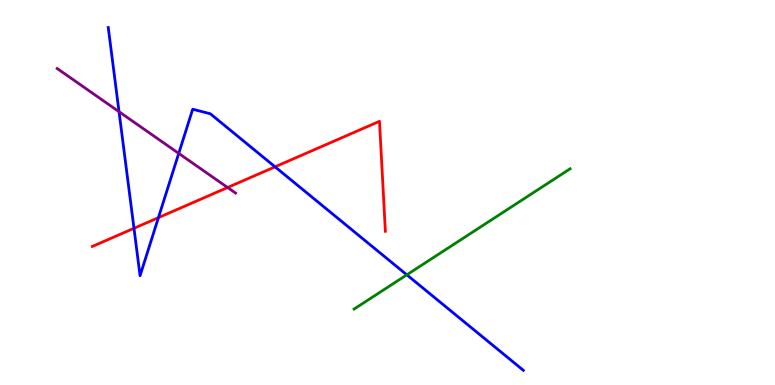[{'lines': ['blue', 'red'], 'intersections': [{'x': 1.73, 'y': 4.07}, {'x': 2.04, 'y': 4.35}, {'x': 3.55, 'y': 5.67}]}, {'lines': ['green', 'red'], 'intersections': []}, {'lines': ['purple', 'red'], 'intersections': [{'x': 2.94, 'y': 5.13}]}, {'lines': ['blue', 'green'], 'intersections': [{'x': 5.25, 'y': 2.86}]}, {'lines': ['blue', 'purple'], 'intersections': [{'x': 1.54, 'y': 7.1}, {'x': 2.31, 'y': 6.02}]}, {'lines': ['green', 'purple'], 'intersections': []}]